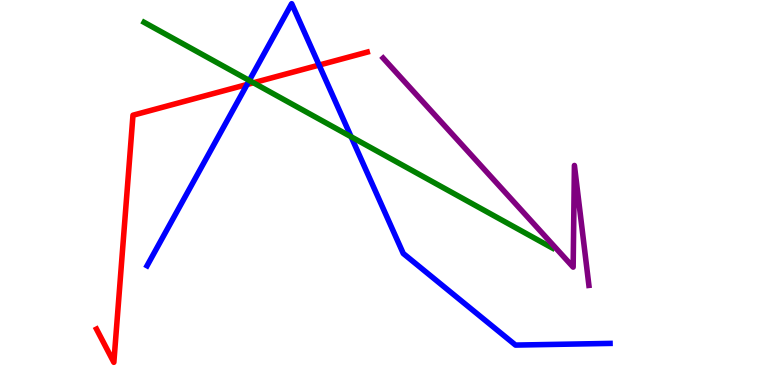[{'lines': ['blue', 'red'], 'intersections': [{'x': 3.19, 'y': 7.81}, {'x': 4.12, 'y': 8.31}]}, {'lines': ['green', 'red'], 'intersections': [{'x': 3.27, 'y': 7.85}]}, {'lines': ['purple', 'red'], 'intersections': []}, {'lines': ['blue', 'green'], 'intersections': [{'x': 3.22, 'y': 7.91}, {'x': 4.53, 'y': 6.45}]}, {'lines': ['blue', 'purple'], 'intersections': []}, {'lines': ['green', 'purple'], 'intersections': []}]